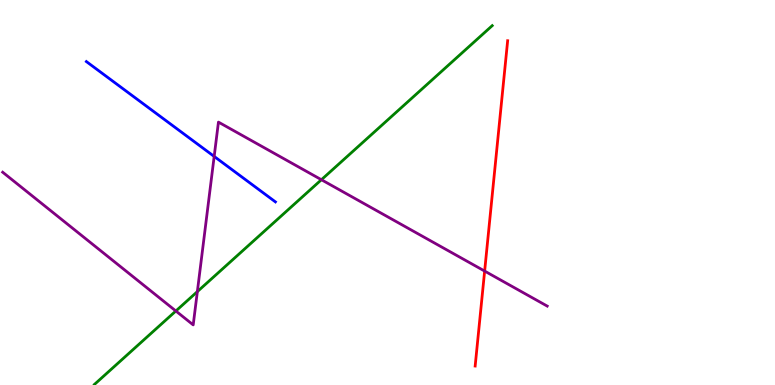[{'lines': ['blue', 'red'], 'intersections': []}, {'lines': ['green', 'red'], 'intersections': []}, {'lines': ['purple', 'red'], 'intersections': [{'x': 6.25, 'y': 2.96}]}, {'lines': ['blue', 'green'], 'intersections': []}, {'lines': ['blue', 'purple'], 'intersections': [{'x': 2.76, 'y': 5.94}]}, {'lines': ['green', 'purple'], 'intersections': [{'x': 2.27, 'y': 1.92}, {'x': 2.55, 'y': 2.43}, {'x': 4.15, 'y': 5.33}]}]